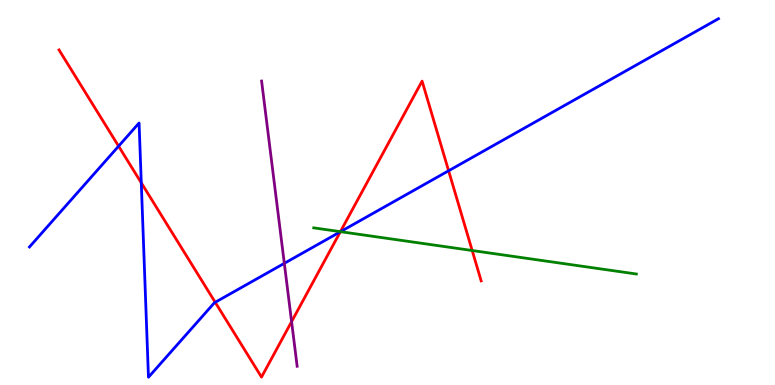[{'lines': ['blue', 'red'], 'intersections': [{'x': 1.53, 'y': 6.2}, {'x': 1.82, 'y': 5.25}, {'x': 2.78, 'y': 2.15}, {'x': 4.39, 'y': 3.98}, {'x': 5.79, 'y': 5.56}]}, {'lines': ['green', 'red'], 'intersections': [{'x': 4.39, 'y': 3.98}, {'x': 6.09, 'y': 3.49}]}, {'lines': ['purple', 'red'], 'intersections': [{'x': 3.76, 'y': 1.65}]}, {'lines': ['blue', 'green'], 'intersections': [{'x': 4.39, 'y': 3.98}]}, {'lines': ['blue', 'purple'], 'intersections': [{'x': 3.67, 'y': 3.16}]}, {'lines': ['green', 'purple'], 'intersections': []}]